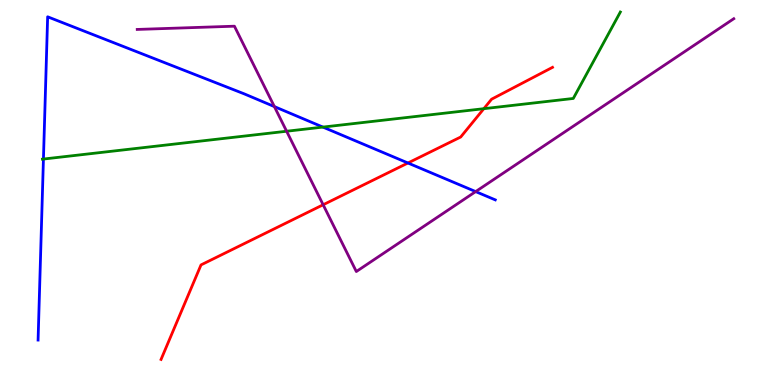[{'lines': ['blue', 'red'], 'intersections': [{'x': 5.26, 'y': 5.77}]}, {'lines': ['green', 'red'], 'intersections': [{'x': 6.24, 'y': 7.18}]}, {'lines': ['purple', 'red'], 'intersections': [{'x': 4.17, 'y': 4.68}]}, {'lines': ['blue', 'green'], 'intersections': [{'x': 0.56, 'y': 5.87}, {'x': 4.17, 'y': 6.7}]}, {'lines': ['blue', 'purple'], 'intersections': [{'x': 3.54, 'y': 7.23}, {'x': 6.14, 'y': 5.02}]}, {'lines': ['green', 'purple'], 'intersections': [{'x': 3.7, 'y': 6.59}]}]